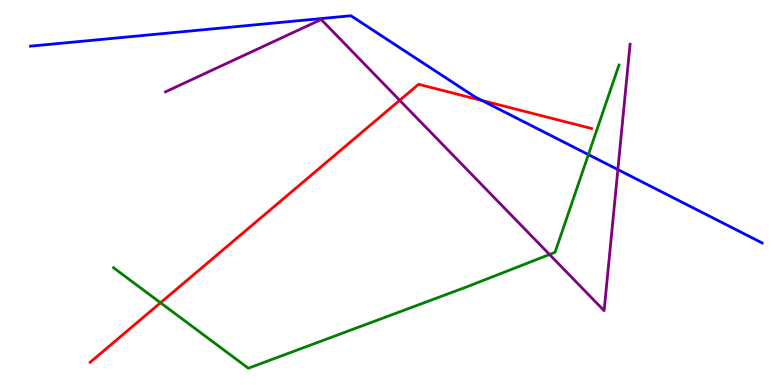[{'lines': ['blue', 'red'], 'intersections': [{'x': 6.22, 'y': 7.39}]}, {'lines': ['green', 'red'], 'intersections': [{'x': 2.07, 'y': 2.14}]}, {'lines': ['purple', 'red'], 'intersections': [{'x': 5.16, 'y': 7.39}]}, {'lines': ['blue', 'green'], 'intersections': [{'x': 7.59, 'y': 5.98}]}, {'lines': ['blue', 'purple'], 'intersections': [{'x': 7.97, 'y': 5.6}]}, {'lines': ['green', 'purple'], 'intersections': [{'x': 7.09, 'y': 3.39}]}]